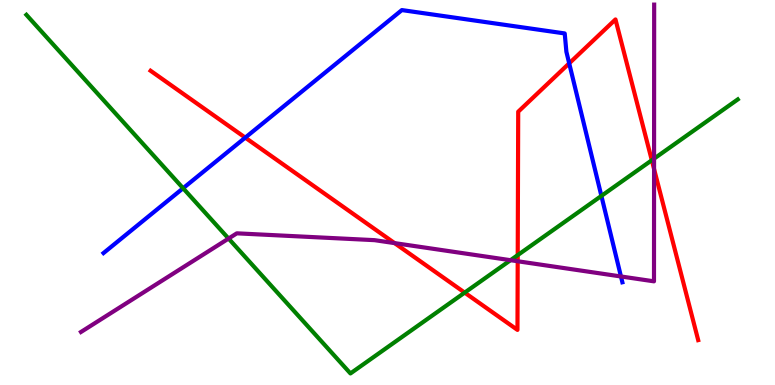[{'lines': ['blue', 'red'], 'intersections': [{'x': 3.16, 'y': 6.43}, {'x': 7.34, 'y': 8.35}]}, {'lines': ['green', 'red'], 'intersections': [{'x': 6.0, 'y': 2.4}, {'x': 6.68, 'y': 3.37}, {'x': 8.41, 'y': 5.84}]}, {'lines': ['purple', 'red'], 'intersections': [{'x': 5.09, 'y': 3.69}, {'x': 6.68, 'y': 3.21}, {'x': 8.44, 'y': 5.61}]}, {'lines': ['blue', 'green'], 'intersections': [{'x': 2.36, 'y': 5.11}, {'x': 7.76, 'y': 4.91}]}, {'lines': ['blue', 'purple'], 'intersections': [{'x': 8.01, 'y': 2.82}]}, {'lines': ['green', 'purple'], 'intersections': [{'x': 2.95, 'y': 3.8}, {'x': 6.59, 'y': 3.24}, {'x': 8.44, 'y': 5.88}]}]